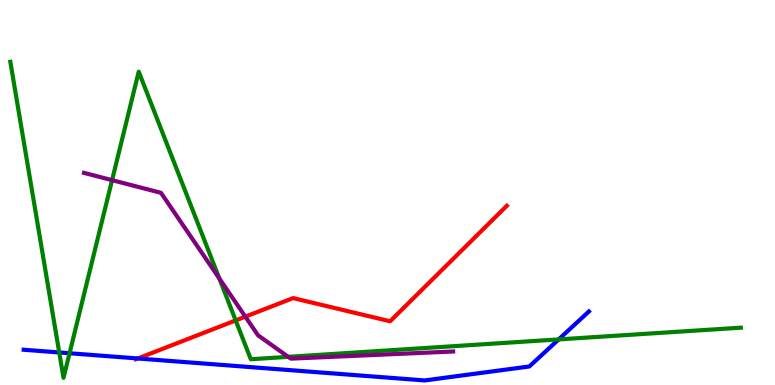[{'lines': ['blue', 'red'], 'intersections': [{'x': 1.78, 'y': 0.689}]}, {'lines': ['green', 'red'], 'intersections': [{'x': 3.04, 'y': 1.68}]}, {'lines': ['purple', 'red'], 'intersections': [{'x': 3.17, 'y': 1.78}]}, {'lines': ['blue', 'green'], 'intersections': [{'x': 0.764, 'y': 0.845}, {'x': 0.897, 'y': 0.825}, {'x': 7.21, 'y': 1.18}]}, {'lines': ['blue', 'purple'], 'intersections': []}, {'lines': ['green', 'purple'], 'intersections': [{'x': 1.45, 'y': 5.32}, {'x': 2.83, 'y': 2.77}, {'x': 3.72, 'y': 0.732}]}]